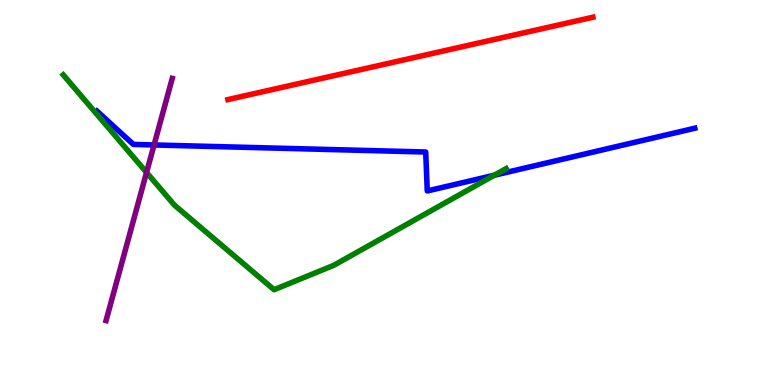[{'lines': ['blue', 'red'], 'intersections': []}, {'lines': ['green', 'red'], 'intersections': []}, {'lines': ['purple', 'red'], 'intersections': []}, {'lines': ['blue', 'green'], 'intersections': [{'x': 6.38, 'y': 5.45}]}, {'lines': ['blue', 'purple'], 'intersections': [{'x': 1.99, 'y': 6.23}]}, {'lines': ['green', 'purple'], 'intersections': [{'x': 1.89, 'y': 5.52}]}]